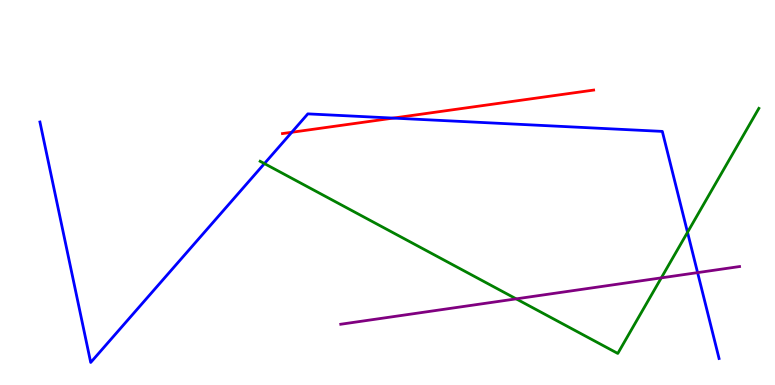[{'lines': ['blue', 'red'], 'intersections': [{'x': 3.76, 'y': 6.56}, {'x': 5.07, 'y': 6.93}]}, {'lines': ['green', 'red'], 'intersections': []}, {'lines': ['purple', 'red'], 'intersections': []}, {'lines': ['blue', 'green'], 'intersections': [{'x': 3.41, 'y': 5.75}, {'x': 8.87, 'y': 3.97}]}, {'lines': ['blue', 'purple'], 'intersections': [{'x': 9.0, 'y': 2.92}]}, {'lines': ['green', 'purple'], 'intersections': [{'x': 6.66, 'y': 2.24}, {'x': 8.53, 'y': 2.78}]}]